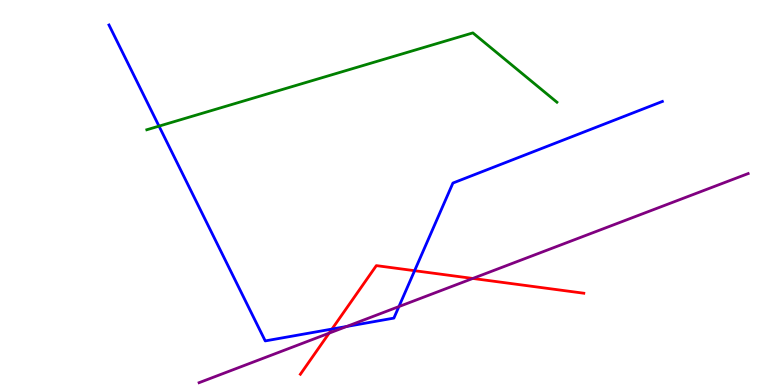[{'lines': ['blue', 'red'], 'intersections': [{'x': 4.28, 'y': 1.45}, {'x': 5.35, 'y': 2.97}]}, {'lines': ['green', 'red'], 'intersections': []}, {'lines': ['purple', 'red'], 'intersections': [{'x': 4.25, 'y': 1.35}, {'x': 6.1, 'y': 2.77}]}, {'lines': ['blue', 'green'], 'intersections': [{'x': 2.05, 'y': 6.72}]}, {'lines': ['blue', 'purple'], 'intersections': [{'x': 4.47, 'y': 1.52}, {'x': 5.15, 'y': 2.04}]}, {'lines': ['green', 'purple'], 'intersections': []}]